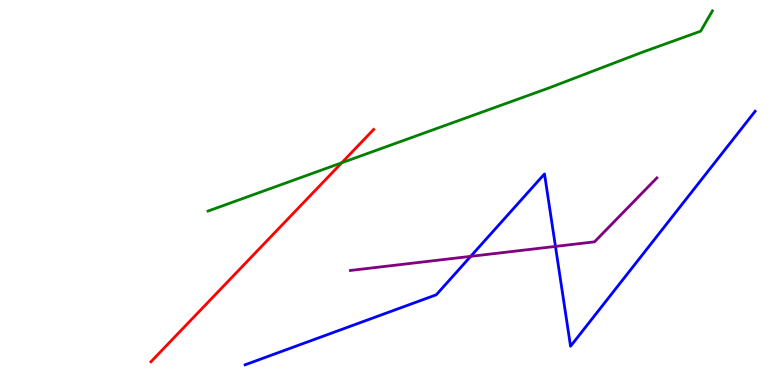[{'lines': ['blue', 'red'], 'intersections': []}, {'lines': ['green', 'red'], 'intersections': [{'x': 4.41, 'y': 5.77}]}, {'lines': ['purple', 'red'], 'intersections': []}, {'lines': ['blue', 'green'], 'intersections': []}, {'lines': ['blue', 'purple'], 'intersections': [{'x': 6.07, 'y': 3.34}, {'x': 7.17, 'y': 3.6}]}, {'lines': ['green', 'purple'], 'intersections': []}]